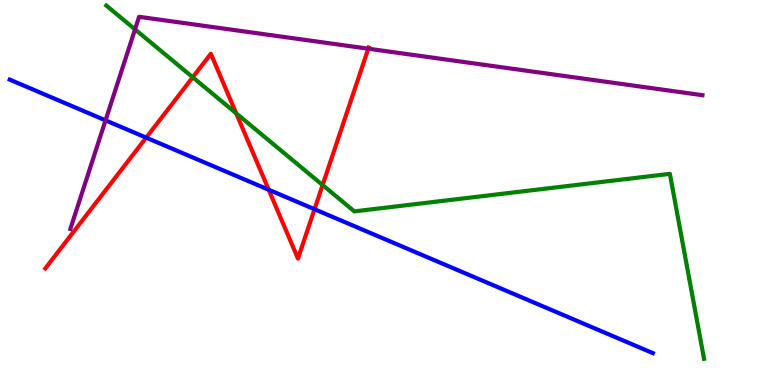[{'lines': ['blue', 'red'], 'intersections': [{'x': 1.89, 'y': 6.42}, {'x': 3.47, 'y': 5.07}, {'x': 4.06, 'y': 4.57}]}, {'lines': ['green', 'red'], 'intersections': [{'x': 2.49, 'y': 7.99}, {'x': 3.05, 'y': 7.06}, {'x': 4.16, 'y': 5.19}]}, {'lines': ['purple', 'red'], 'intersections': [{'x': 4.75, 'y': 8.74}]}, {'lines': ['blue', 'green'], 'intersections': []}, {'lines': ['blue', 'purple'], 'intersections': [{'x': 1.36, 'y': 6.87}]}, {'lines': ['green', 'purple'], 'intersections': [{'x': 1.74, 'y': 9.24}]}]